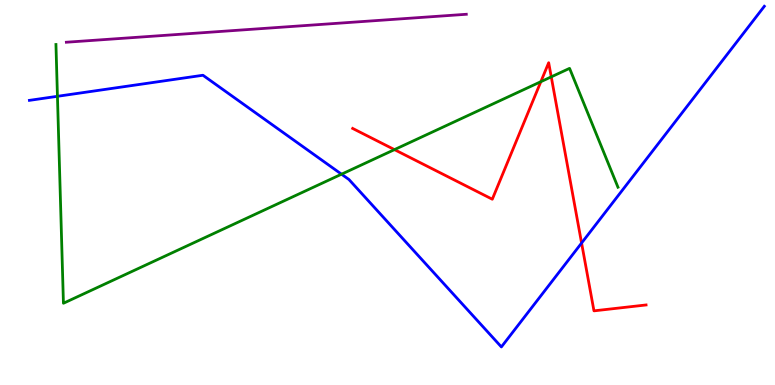[{'lines': ['blue', 'red'], 'intersections': [{'x': 7.5, 'y': 3.69}]}, {'lines': ['green', 'red'], 'intersections': [{'x': 5.09, 'y': 6.11}, {'x': 6.98, 'y': 7.88}, {'x': 7.11, 'y': 8.0}]}, {'lines': ['purple', 'red'], 'intersections': []}, {'lines': ['blue', 'green'], 'intersections': [{'x': 0.741, 'y': 7.5}, {'x': 4.41, 'y': 5.48}]}, {'lines': ['blue', 'purple'], 'intersections': []}, {'lines': ['green', 'purple'], 'intersections': []}]